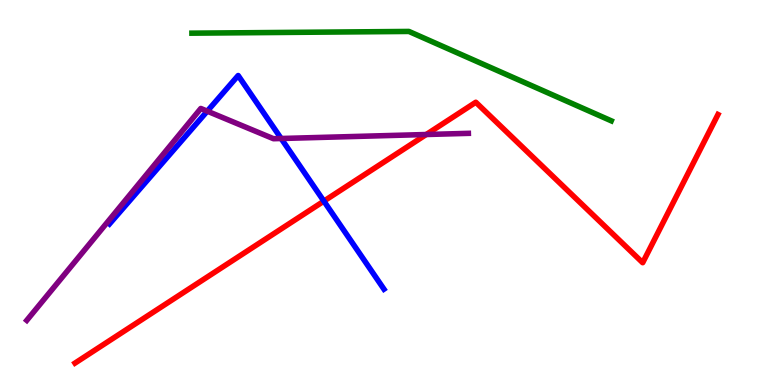[{'lines': ['blue', 'red'], 'intersections': [{'x': 4.18, 'y': 4.78}]}, {'lines': ['green', 'red'], 'intersections': []}, {'lines': ['purple', 'red'], 'intersections': [{'x': 5.5, 'y': 6.51}]}, {'lines': ['blue', 'green'], 'intersections': []}, {'lines': ['blue', 'purple'], 'intersections': [{'x': 2.67, 'y': 7.11}, {'x': 3.63, 'y': 6.4}]}, {'lines': ['green', 'purple'], 'intersections': []}]